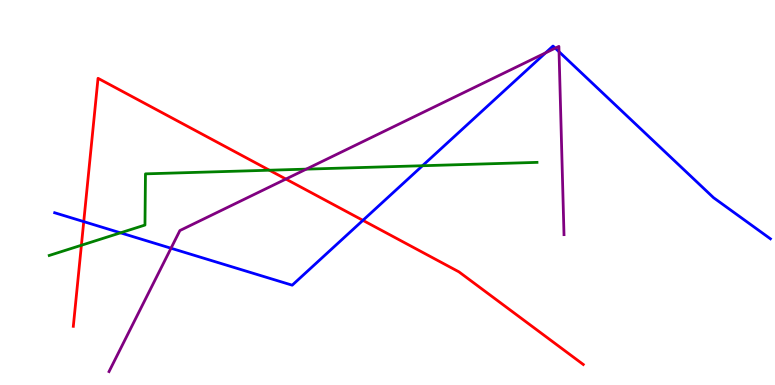[{'lines': ['blue', 'red'], 'intersections': [{'x': 1.08, 'y': 4.24}, {'x': 4.68, 'y': 4.28}]}, {'lines': ['green', 'red'], 'intersections': [{'x': 1.05, 'y': 3.63}, {'x': 3.48, 'y': 5.58}]}, {'lines': ['purple', 'red'], 'intersections': [{'x': 3.69, 'y': 5.35}]}, {'lines': ['blue', 'green'], 'intersections': [{'x': 1.55, 'y': 3.95}, {'x': 5.45, 'y': 5.7}]}, {'lines': ['blue', 'purple'], 'intersections': [{'x': 2.21, 'y': 3.55}, {'x': 7.04, 'y': 8.63}, {'x': 7.16, 'y': 8.75}, {'x': 7.21, 'y': 8.66}]}, {'lines': ['green', 'purple'], 'intersections': [{'x': 3.95, 'y': 5.61}]}]